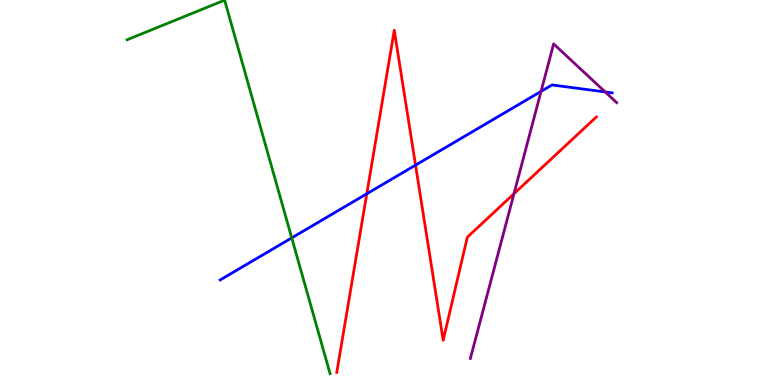[{'lines': ['blue', 'red'], 'intersections': [{'x': 4.73, 'y': 4.97}, {'x': 5.36, 'y': 5.71}]}, {'lines': ['green', 'red'], 'intersections': []}, {'lines': ['purple', 'red'], 'intersections': [{'x': 6.63, 'y': 4.97}]}, {'lines': ['blue', 'green'], 'intersections': [{'x': 3.76, 'y': 3.82}]}, {'lines': ['blue', 'purple'], 'intersections': [{'x': 6.98, 'y': 7.63}, {'x': 7.81, 'y': 7.61}]}, {'lines': ['green', 'purple'], 'intersections': []}]